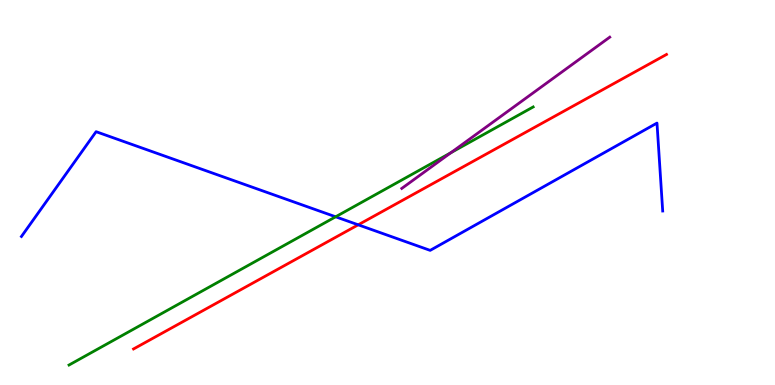[{'lines': ['blue', 'red'], 'intersections': [{'x': 4.62, 'y': 4.16}]}, {'lines': ['green', 'red'], 'intersections': []}, {'lines': ['purple', 'red'], 'intersections': []}, {'lines': ['blue', 'green'], 'intersections': [{'x': 4.33, 'y': 4.37}]}, {'lines': ['blue', 'purple'], 'intersections': []}, {'lines': ['green', 'purple'], 'intersections': [{'x': 5.82, 'y': 6.03}]}]